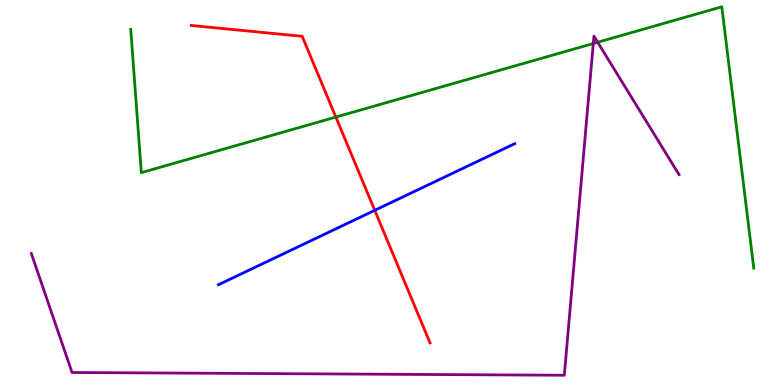[{'lines': ['blue', 'red'], 'intersections': [{'x': 4.84, 'y': 4.54}]}, {'lines': ['green', 'red'], 'intersections': [{'x': 4.33, 'y': 6.96}]}, {'lines': ['purple', 'red'], 'intersections': []}, {'lines': ['blue', 'green'], 'intersections': []}, {'lines': ['blue', 'purple'], 'intersections': []}, {'lines': ['green', 'purple'], 'intersections': [{'x': 7.66, 'y': 8.87}, {'x': 7.71, 'y': 8.9}]}]